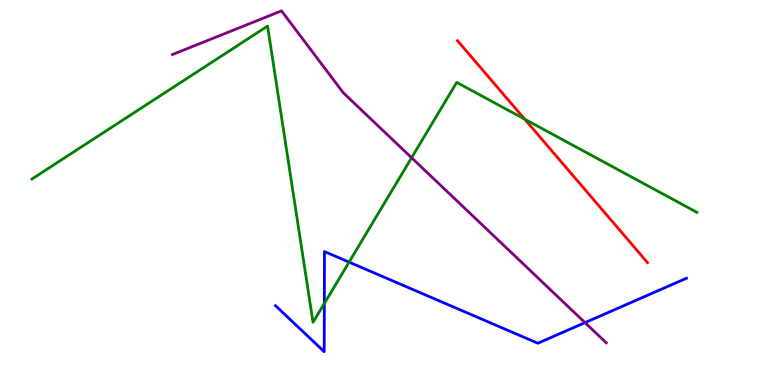[{'lines': ['blue', 'red'], 'intersections': []}, {'lines': ['green', 'red'], 'intersections': [{'x': 6.77, 'y': 6.9}]}, {'lines': ['purple', 'red'], 'intersections': []}, {'lines': ['blue', 'green'], 'intersections': [{'x': 4.18, 'y': 2.12}, {'x': 4.5, 'y': 3.19}]}, {'lines': ['blue', 'purple'], 'intersections': [{'x': 7.55, 'y': 1.62}]}, {'lines': ['green', 'purple'], 'intersections': [{'x': 5.31, 'y': 5.9}]}]